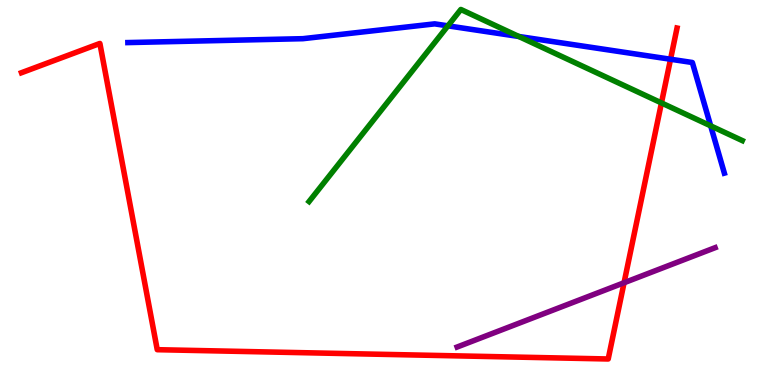[{'lines': ['blue', 'red'], 'intersections': [{'x': 8.65, 'y': 8.46}]}, {'lines': ['green', 'red'], 'intersections': [{'x': 8.53, 'y': 7.33}]}, {'lines': ['purple', 'red'], 'intersections': [{'x': 8.05, 'y': 2.66}]}, {'lines': ['blue', 'green'], 'intersections': [{'x': 5.78, 'y': 9.33}, {'x': 6.69, 'y': 9.05}, {'x': 9.17, 'y': 6.73}]}, {'lines': ['blue', 'purple'], 'intersections': []}, {'lines': ['green', 'purple'], 'intersections': []}]